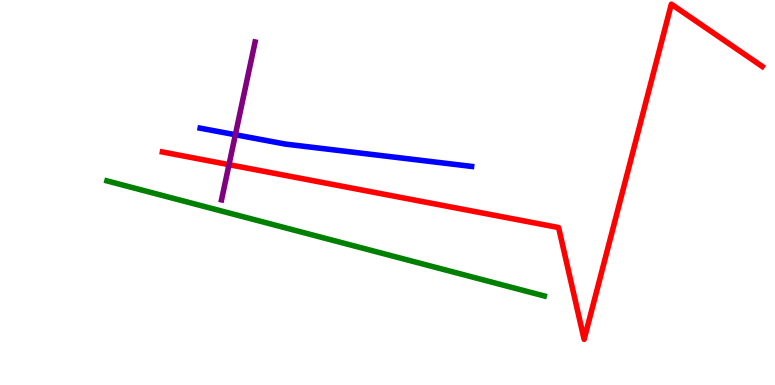[{'lines': ['blue', 'red'], 'intersections': []}, {'lines': ['green', 'red'], 'intersections': []}, {'lines': ['purple', 'red'], 'intersections': [{'x': 2.95, 'y': 5.72}]}, {'lines': ['blue', 'green'], 'intersections': []}, {'lines': ['blue', 'purple'], 'intersections': [{'x': 3.04, 'y': 6.5}]}, {'lines': ['green', 'purple'], 'intersections': []}]